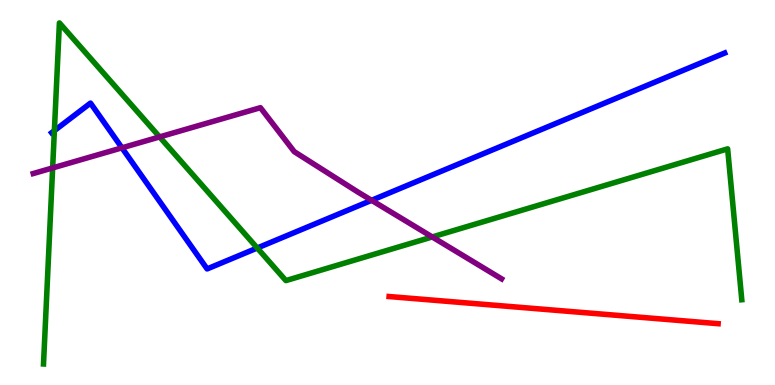[{'lines': ['blue', 'red'], 'intersections': []}, {'lines': ['green', 'red'], 'intersections': []}, {'lines': ['purple', 'red'], 'intersections': []}, {'lines': ['blue', 'green'], 'intersections': [{'x': 0.702, 'y': 6.61}, {'x': 3.32, 'y': 3.56}]}, {'lines': ['blue', 'purple'], 'intersections': [{'x': 1.57, 'y': 6.16}, {'x': 4.79, 'y': 4.8}]}, {'lines': ['green', 'purple'], 'intersections': [{'x': 0.679, 'y': 5.64}, {'x': 2.06, 'y': 6.44}, {'x': 5.58, 'y': 3.85}]}]